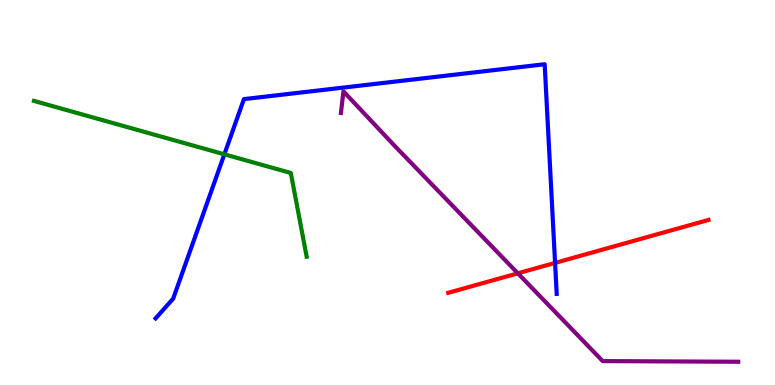[{'lines': ['blue', 'red'], 'intersections': [{'x': 7.16, 'y': 3.17}]}, {'lines': ['green', 'red'], 'intersections': []}, {'lines': ['purple', 'red'], 'intersections': [{'x': 6.68, 'y': 2.9}]}, {'lines': ['blue', 'green'], 'intersections': [{'x': 2.9, 'y': 5.99}]}, {'lines': ['blue', 'purple'], 'intersections': []}, {'lines': ['green', 'purple'], 'intersections': []}]